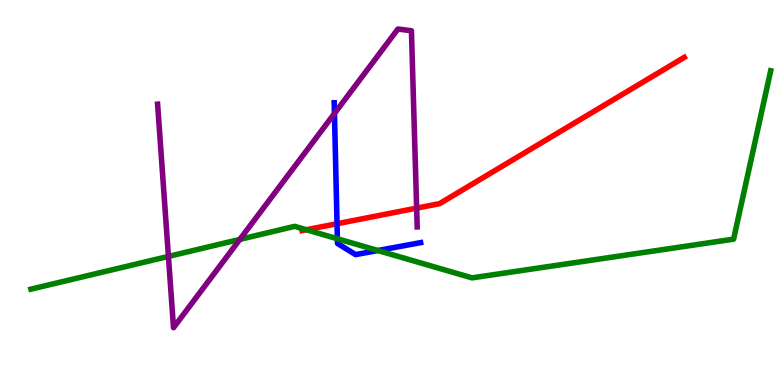[{'lines': ['blue', 'red'], 'intersections': [{'x': 4.35, 'y': 4.19}]}, {'lines': ['green', 'red'], 'intersections': [{'x': 3.95, 'y': 4.03}]}, {'lines': ['purple', 'red'], 'intersections': [{'x': 5.38, 'y': 4.59}]}, {'lines': ['blue', 'green'], 'intersections': [{'x': 4.35, 'y': 3.8}, {'x': 4.88, 'y': 3.49}]}, {'lines': ['blue', 'purple'], 'intersections': [{'x': 4.32, 'y': 7.05}]}, {'lines': ['green', 'purple'], 'intersections': [{'x': 2.17, 'y': 3.34}, {'x': 3.09, 'y': 3.78}]}]